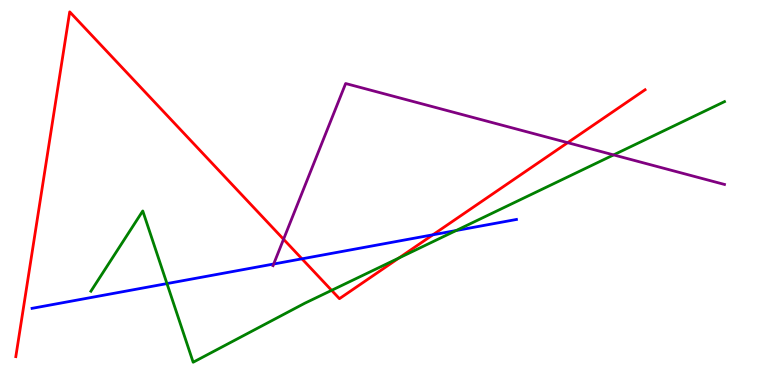[{'lines': ['blue', 'red'], 'intersections': [{'x': 3.9, 'y': 3.28}, {'x': 5.59, 'y': 3.9}]}, {'lines': ['green', 'red'], 'intersections': [{'x': 4.28, 'y': 2.46}, {'x': 5.15, 'y': 3.3}]}, {'lines': ['purple', 'red'], 'intersections': [{'x': 3.66, 'y': 3.79}, {'x': 7.32, 'y': 6.29}]}, {'lines': ['blue', 'green'], 'intersections': [{'x': 2.15, 'y': 2.63}, {'x': 5.89, 'y': 4.01}]}, {'lines': ['blue', 'purple'], 'intersections': [{'x': 3.53, 'y': 3.14}]}, {'lines': ['green', 'purple'], 'intersections': [{'x': 7.92, 'y': 5.98}]}]